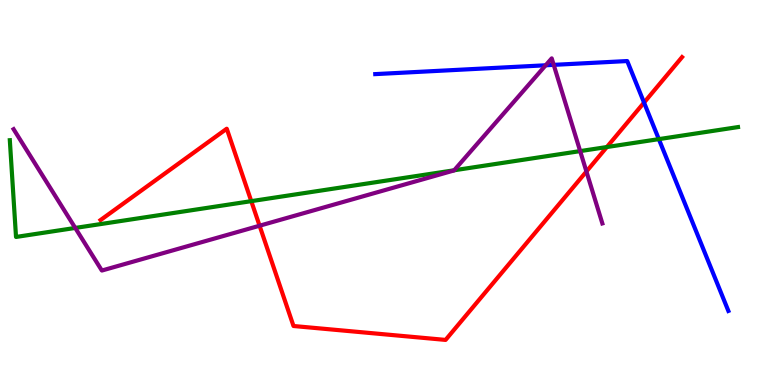[{'lines': ['blue', 'red'], 'intersections': [{'x': 8.31, 'y': 7.34}]}, {'lines': ['green', 'red'], 'intersections': [{'x': 3.24, 'y': 4.78}, {'x': 7.83, 'y': 6.18}]}, {'lines': ['purple', 'red'], 'intersections': [{'x': 3.35, 'y': 4.14}, {'x': 7.57, 'y': 5.55}]}, {'lines': ['blue', 'green'], 'intersections': [{'x': 8.5, 'y': 6.39}]}, {'lines': ['blue', 'purple'], 'intersections': [{'x': 7.04, 'y': 8.3}, {'x': 7.14, 'y': 8.32}]}, {'lines': ['green', 'purple'], 'intersections': [{'x': 0.971, 'y': 4.08}, {'x': 5.86, 'y': 5.58}, {'x': 7.49, 'y': 6.08}]}]